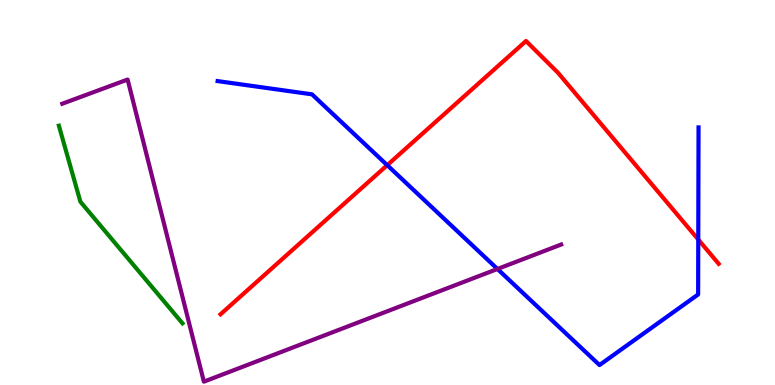[{'lines': ['blue', 'red'], 'intersections': [{'x': 5.0, 'y': 5.71}, {'x': 9.01, 'y': 3.78}]}, {'lines': ['green', 'red'], 'intersections': []}, {'lines': ['purple', 'red'], 'intersections': []}, {'lines': ['blue', 'green'], 'intersections': []}, {'lines': ['blue', 'purple'], 'intersections': [{'x': 6.42, 'y': 3.01}]}, {'lines': ['green', 'purple'], 'intersections': []}]